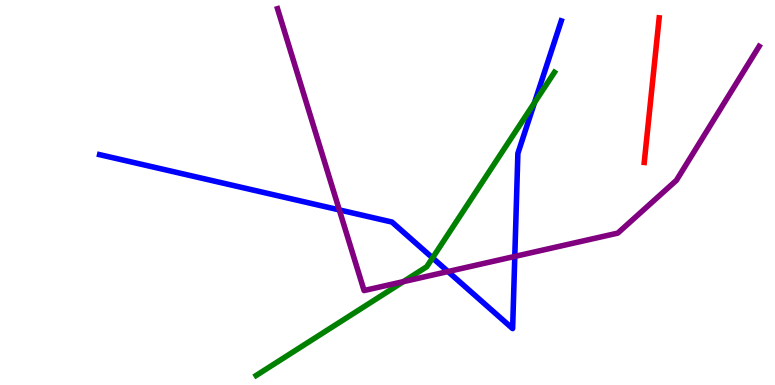[{'lines': ['blue', 'red'], 'intersections': []}, {'lines': ['green', 'red'], 'intersections': []}, {'lines': ['purple', 'red'], 'intersections': []}, {'lines': ['blue', 'green'], 'intersections': [{'x': 5.58, 'y': 3.3}, {'x': 6.9, 'y': 7.33}]}, {'lines': ['blue', 'purple'], 'intersections': [{'x': 4.38, 'y': 4.55}, {'x': 5.78, 'y': 2.95}, {'x': 6.64, 'y': 3.34}]}, {'lines': ['green', 'purple'], 'intersections': [{'x': 5.2, 'y': 2.68}]}]